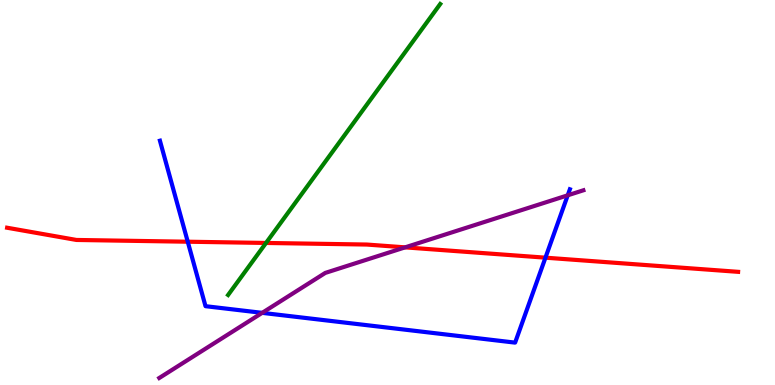[{'lines': ['blue', 'red'], 'intersections': [{'x': 2.42, 'y': 3.72}, {'x': 7.04, 'y': 3.31}]}, {'lines': ['green', 'red'], 'intersections': [{'x': 3.43, 'y': 3.69}]}, {'lines': ['purple', 'red'], 'intersections': [{'x': 5.23, 'y': 3.58}]}, {'lines': ['blue', 'green'], 'intersections': []}, {'lines': ['blue', 'purple'], 'intersections': [{'x': 3.38, 'y': 1.87}, {'x': 7.33, 'y': 4.93}]}, {'lines': ['green', 'purple'], 'intersections': []}]